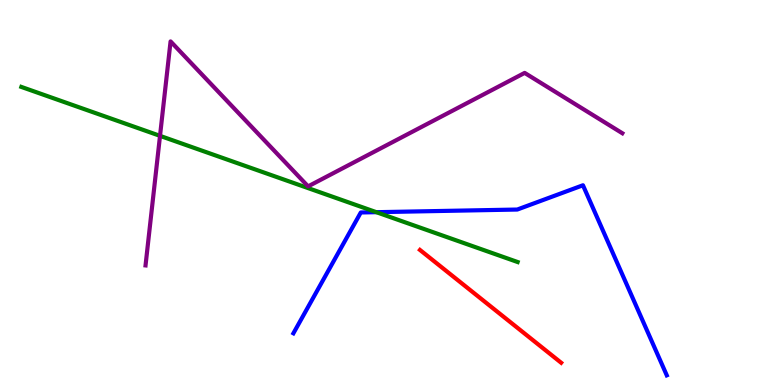[{'lines': ['blue', 'red'], 'intersections': []}, {'lines': ['green', 'red'], 'intersections': []}, {'lines': ['purple', 'red'], 'intersections': []}, {'lines': ['blue', 'green'], 'intersections': [{'x': 4.86, 'y': 4.49}]}, {'lines': ['blue', 'purple'], 'intersections': []}, {'lines': ['green', 'purple'], 'intersections': [{'x': 2.06, 'y': 6.47}]}]